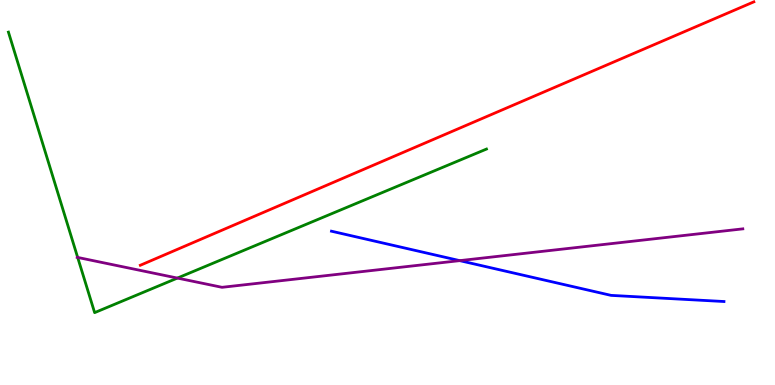[{'lines': ['blue', 'red'], 'intersections': []}, {'lines': ['green', 'red'], 'intersections': []}, {'lines': ['purple', 'red'], 'intersections': []}, {'lines': ['blue', 'green'], 'intersections': []}, {'lines': ['blue', 'purple'], 'intersections': [{'x': 5.93, 'y': 3.23}]}, {'lines': ['green', 'purple'], 'intersections': [{'x': 1.0, 'y': 3.31}, {'x': 2.29, 'y': 2.78}]}]